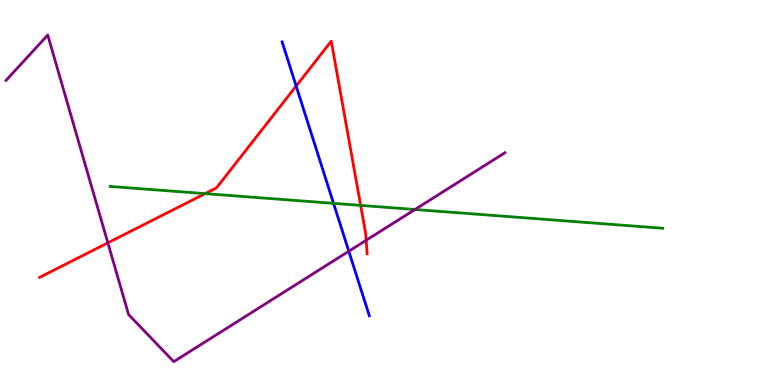[{'lines': ['blue', 'red'], 'intersections': [{'x': 3.82, 'y': 7.77}]}, {'lines': ['green', 'red'], 'intersections': [{'x': 2.65, 'y': 4.97}, {'x': 4.65, 'y': 4.67}]}, {'lines': ['purple', 'red'], 'intersections': [{'x': 1.39, 'y': 3.69}, {'x': 4.72, 'y': 3.76}]}, {'lines': ['blue', 'green'], 'intersections': [{'x': 4.3, 'y': 4.72}]}, {'lines': ['blue', 'purple'], 'intersections': [{'x': 4.5, 'y': 3.47}]}, {'lines': ['green', 'purple'], 'intersections': [{'x': 5.35, 'y': 4.56}]}]